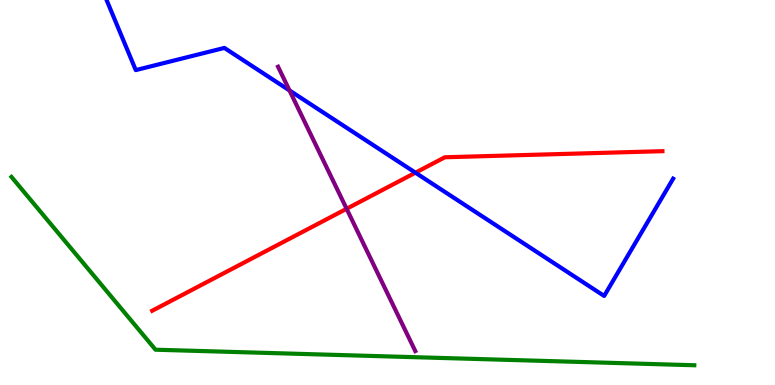[{'lines': ['blue', 'red'], 'intersections': [{'x': 5.36, 'y': 5.51}]}, {'lines': ['green', 'red'], 'intersections': []}, {'lines': ['purple', 'red'], 'intersections': [{'x': 4.47, 'y': 4.58}]}, {'lines': ['blue', 'green'], 'intersections': []}, {'lines': ['blue', 'purple'], 'intersections': [{'x': 3.74, 'y': 7.65}]}, {'lines': ['green', 'purple'], 'intersections': []}]